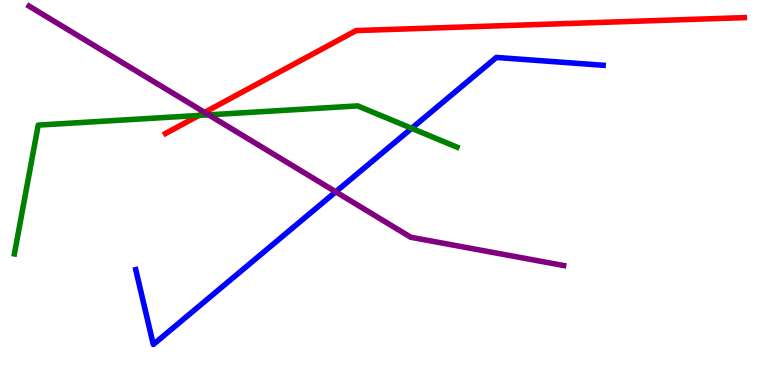[{'lines': ['blue', 'red'], 'intersections': []}, {'lines': ['green', 'red'], 'intersections': [{'x': 2.57, 'y': 7.0}]}, {'lines': ['purple', 'red'], 'intersections': [{'x': 2.64, 'y': 7.08}]}, {'lines': ['blue', 'green'], 'intersections': [{'x': 5.31, 'y': 6.67}]}, {'lines': ['blue', 'purple'], 'intersections': [{'x': 4.33, 'y': 5.02}]}, {'lines': ['green', 'purple'], 'intersections': [{'x': 2.69, 'y': 7.02}]}]